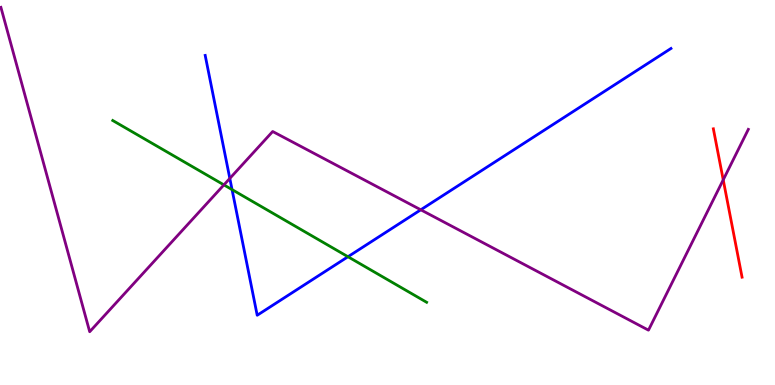[{'lines': ['blue', 'red'], 'intersections': []}, {'lines': ['green', 'red'], 'intersections': []}, {'lines': ['purple', 'red'], 'intersections': [{'x': 9.33, 'y': 5.33}]}, {'lines': ['blue', 'green'], 'intersections': [{'x': 2.99, 'y': 5.08}, {'x': 4.49, 'y': 3.33}]}, {'lines': ['blue', 'purple'], 'intersections': [{'x': 2.97, 'y': 5.37}, {'x': 5.43, 'y': 4.55}]}, {'lines': ['green', 'purple'], 'intersections': [{'x': 2.89, 'y': 5.2}]}]